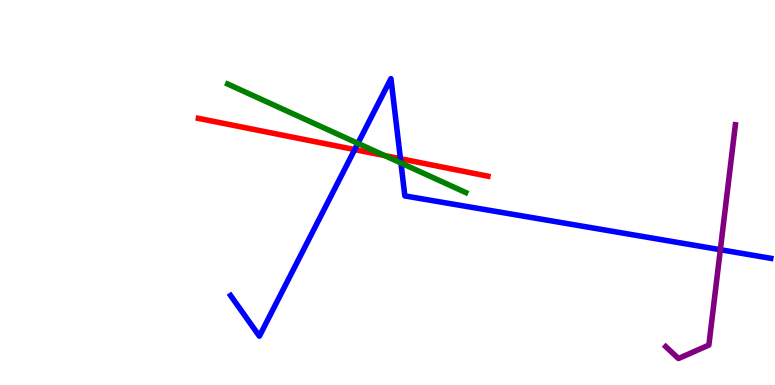[{'lines': ['blue', 'red'], 'intersections': [{'x': 4.58, 'y': 6.11}, {'x': 5.17, 'y': 5.88}]}, {'lines': ['green', 'red'], 'intersections': [{'x': 4.96, 'y': 5.96}]}, {'lines': ['purple', 'red'], 'intersections': []}, {'lines': ['blue', 'green'], 'intersections': [{'x': 4.62, 'y': 6.28}, {'x': 5.17, 'y': 5.77}]}, {'lines': ['blue', 'purple'], 'intersections': [{'x': 9.29, 'y': 3.51}]}, {'lines': ['green', 'purple'], 'intersections': []}]